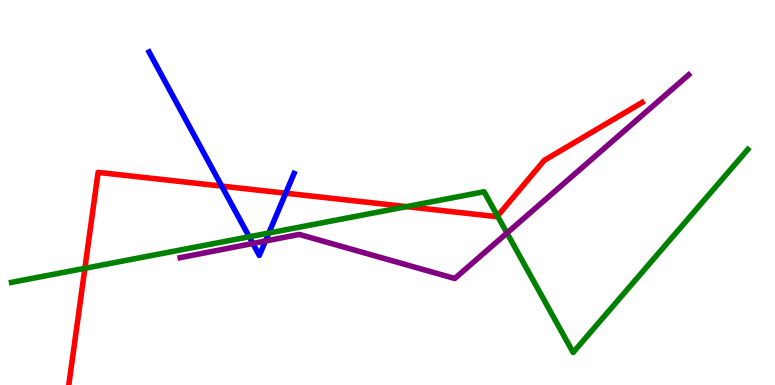[{'lines': ['blue', 'red'], 'intersections': [{'x': 2.86, 'y': 5.17}, {'x': 3.69, 'y': 4.98}]}, {'lines': ['green', 'red'], 'intersections': [{'x': 1.1, 'y': 3.03}, {'x': 5.25, 'y': 4.63}, {'x': 6.42, 'y': 4.39}]}, {'lines': ['purple', 'red'], 'intersections': []}, {'lines': ['blue', 'green'], 'intersections': [{'x': 3.22, 'y': 3.85}, {'x': 3.47, 'y': 3.95}]}, {'lines': ['blue', 'purple'], 'intersections': [{'x': 3.26, 'y': 3.68}, {'x': 3.43, 'y': 3.74}]}, {'lines': ['green', 'purple'], 'intersections': [{'x': 6.54, 'y': 3.95}]}]